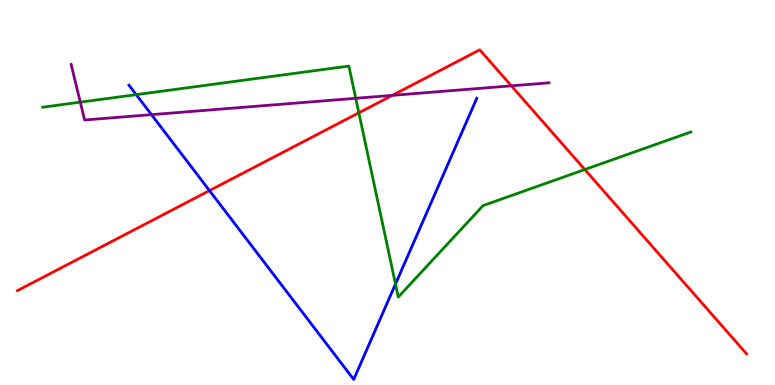[{'lines': ['blue', 'red'], 'intersections': [{'x': 2.7, 'y': 5.05}]}, {'lines': ['green', 'red'], 'intersections': [{'x': 4.63, 'y': 7.07}, {'x': 7.55, 'y': 5.6}]}, {'lines': ['purple', 'red'], 'intersections': [{'x': 5.06, 'y': 7.52}, {'x': 6.6, 'y': 7.77}]}, {'lines': ['blue', 'green'], 'intersections': [{'x': 1.76, 'y': 7.54}, {'x': 5.1, 'y': 2.62}]}, {'lines': ['blue', 'purple'], 'intersections': [{'x': 1.95, 'y': 7.02}]}, {'lines': ['green', 'purple'], 'intersections': [{'x': 1.04, 'y': 7.35}, {'x': 4.59, 'y': 7.45}]}]